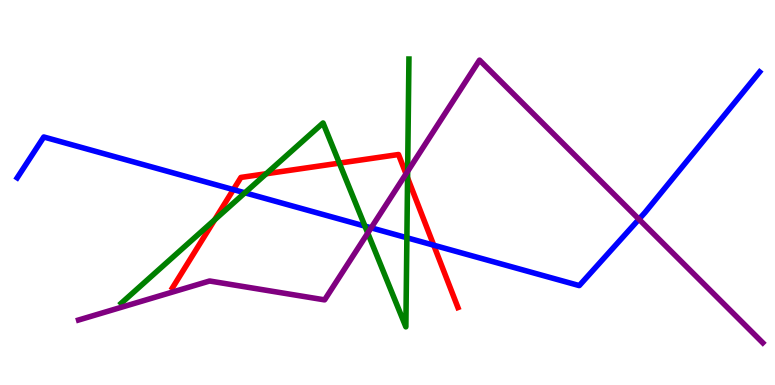[{'lines': ['blue', 'red'], 'intersections': [{'x': 3.01, 'y': 5.08}, {'x': 5.6, 'y': 3.63}]}, {'lines': ['green', 'red'], 'intersections': [{'x': 2.77, 'y': 4.29}, {'x': 3.43, 'y': 5.49}, {'x': 4.38, 'y': 5.76}, {'x': 5.26, 'y': 5.38}]}, {'lines': ['purple', 'red'], 'intersections': [{'x': 5.24, 'y': 5.48}]}, {'lines': ['blue', 'green'], 'intersections': [{'x': 3.16, 'y': 4.99}, {'x': 4.71, 'y': 4.13}, {'x': 5.25, 'y': 3.82}]}, {'lines': ['blue', 'purple'], 'intersections': [{'x': 4.79, 'y': 4.08}, {'x': 8.24, 'y': 4.31}]}, {'lines': ['green', 'purple'], 'intersections': [{'x': 4.75, 'y': 3.95}, {'x': 5.26, 'y': 5.55}]}]